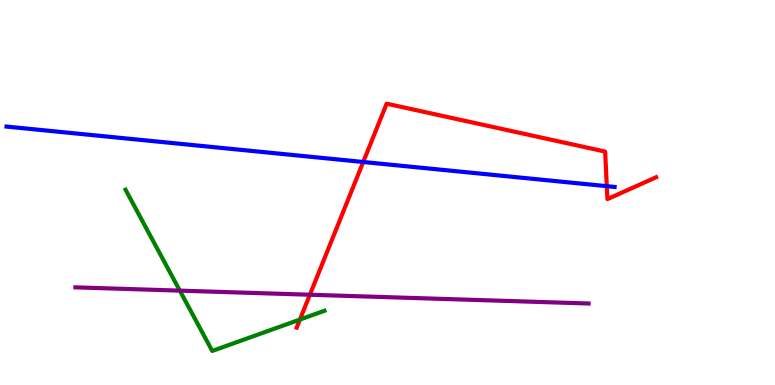[{'lines': ['blue', 'red'], 'intersections': [{'x': 4.69, 'y': 5.79}, {'x': 7.83, 'y': 5.16}]}, {'lines': ['green', 'red'], 'intersections': [{'x': 3.87, 'y': 1.7}]}, {'lines': ['purple', 'red'], 'intersections': [{'x': 4.0, 'y': 2.34}]}, {'lines': ['blue', 'green'], 'intersections': []}, {'lines': ['blue', 'purple'], 'intersections': []}, {'lines': ['green', 'purple'], 'intersections': [{'x': 2.32, 'y': 2.45}]}]